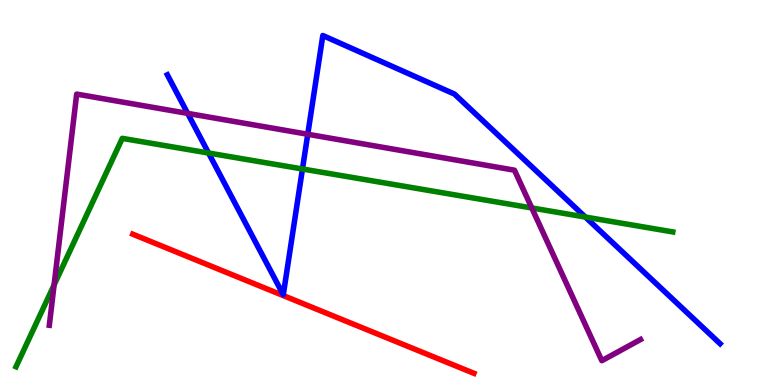[{'lines': ['blue', 'red'], 'intersections': []}, {'lines': ['green', 'red'], 'intersections': []}, {'lines': ['purple', 'red'], 'intersections': []}, {'lines': ['blue', 'green'], 'intersections': [{'x': 2.69, 'y': 6.03}, {'x': 3.9, 'y': 5.61}, {'x': 7.55, 'y': 4.36}]}, {'lines': ['blue', 'purple'], 'intersections': [{'x': 2.42, 'y': 7.05}, {'x': 3.97, 'y': 6.51}]}, {'lines': ['green', 'purple'], 'intersections': [{'x': 0.698, 'y': 2.6}, {'x': 6.86, 'y': 4.6}]}]